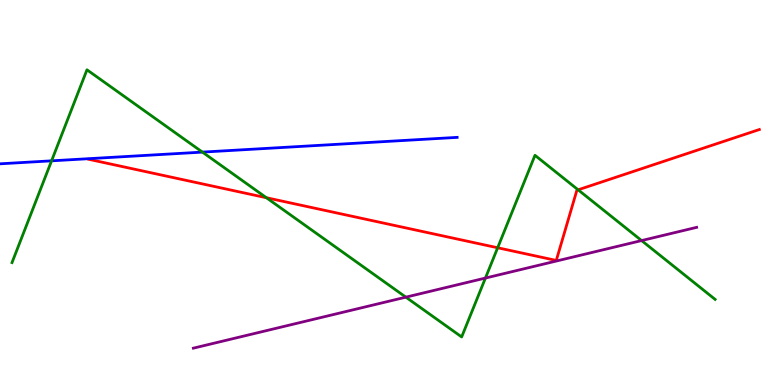[{'lines': ['blue', 'red'], 'intersections': []}, {'lines': ['green', 'red'], 'intersections': [{'x': 3.44, 'y': 4.86}, {'x': 6.42, 'y': 3.56}, {'x': 7.46, 'y': 5.07}]}, {'lines': ['purple', 'red'], 'intersections': []}, {'lines': ['blue', 'green'], 'intersections': [{'x': 0.665, 'y': 5.82}, {'x': 2.61, 'y': 6.05}]}, {'lines': ['blue', 'purple'], 'intersections': []}, {'lines': ['green', 'purple'], 'intersections': [{'x': 5.24, 'y': 2.28}, {'x': 6.26, 'y': 2.78}, {'x': 8.28, 'y': 3.75}]}]